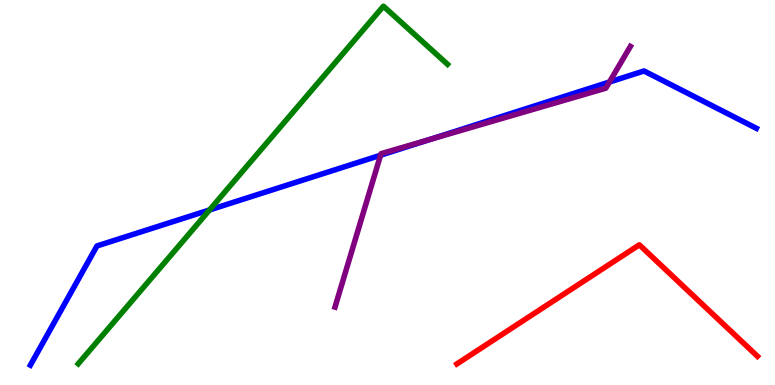[{'lines': ['blue', 'red'], 'intersections': []}, {'lines': ['green', 'red'], 'intersections': []}, {'lines': ['purple', 'red'], 'intersections': []}, {'lines': ['blue', 'green'], 'intersections': [{'x': 2.7, 'y': 4.55}]}, {'lines': ['blue', 'purple'], 'intersections': [{'x': 4.91, 'y': 5.97}, {'x': 5.54, 'y': 6.38}, {'x': 7.86, 'y': 7.87}]}, {'lines': ['green', 'purple'], 'intersections': []}]